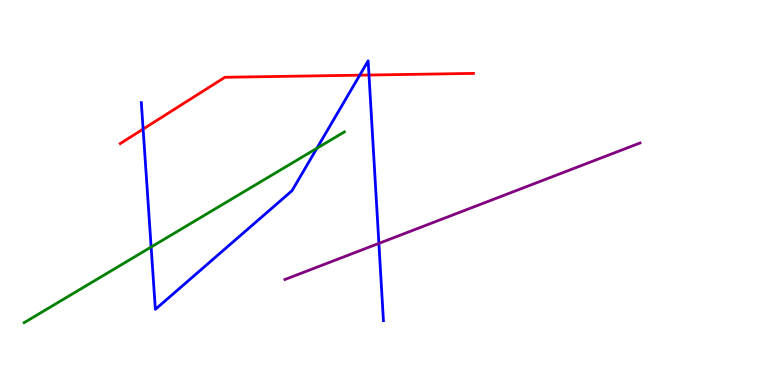[{'lines': ['blue', 'red'], 'intersections': [{'x': 1.85, 'y': 6.65}, {'x': 4.64, 'y': 8.05}, {'x': 4.76, 'y': 8.05}]}, {'lines': ['green', 'red'], 'intersections': []}, {'lines': ['purple', 'red'], 'intersections': []}, {'lines': ['blue', 'green'], 'intersections': [{'x': 1.95, 'y': 3.58}, {'x': 4.09, 'y': 6.15}]}, {'lines': ['blue', 'purple'], 'intersections': [{'x': 4.89, 'y': 3.68}]}, {'lines': ['green', 'purple'], 'intersections': []}]